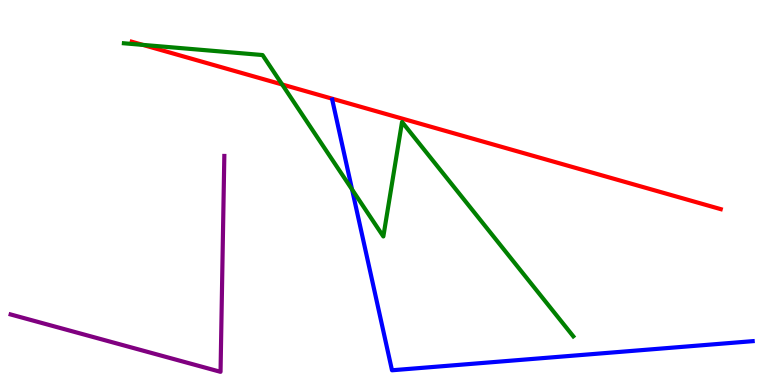[{'lines': ['blue', 'red'], 'intersections': []}, {'lines': ['green', 'red'], 'intersections': [{'x': 1.84, 'y': 8.83}, {'x': 3.64, 'y': 7.81}]}, {'lines': ['purple', 'red'], 'intersections': []}, {'lines': ['blue', 'green'], 'intersections': [{'x': 4.54, 'y': 5.08}]}, {'lines': ['blue', 'purple'], 'intersections': []}, {'lines': ['green', 'purple'], 'intersections': []}]